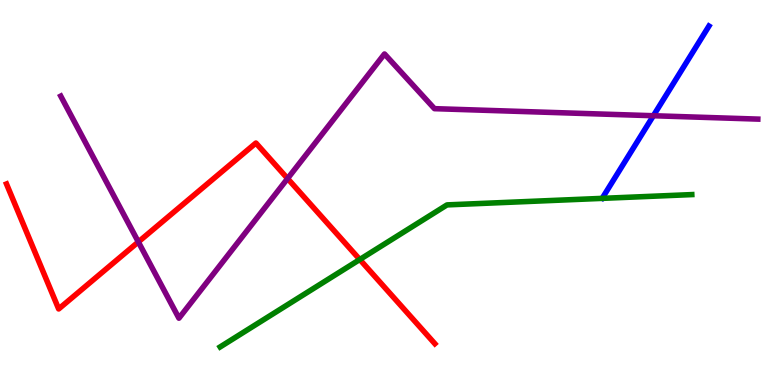[{'lines': ['blue', 'red'], 'intersections': []}, {'lines': ['green', 'red'], 'intersections': [{'x': 4.64, 'y': 3.26}]}, {'lines': ['purple', 'red'], 'intersections': [{'x': 1.79, 'y': 3.72}, {'x': 3.71, 'y': 5.36}]}, {'lines': ['blue', 'green'], 'intersections': []}, {'lines': ['blue', 'purple'], 'intersections': [{'x': 8.43, 'y': 6.99}]}, {'lines': ['green', 'purple'], 'intersections': []}]